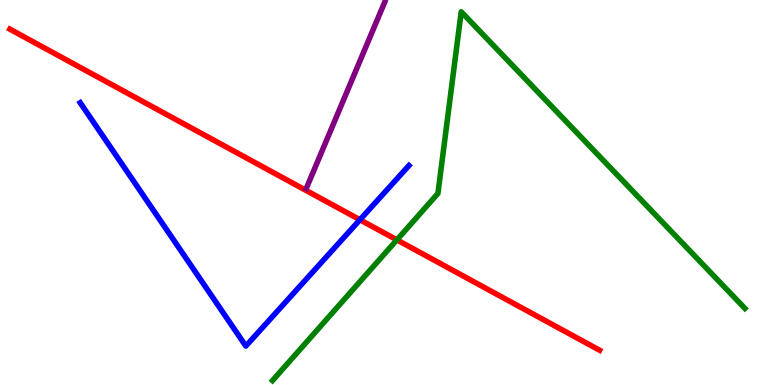[{'lines': ['blue', 'red'], 'intersections': [{'x': 4.64, 'y': 4.29}]}, {'lines': ['green', 'red'], 'intersections': [{'x': 5.12, 'y': 3.77}]}, {'lines': ['purple', 'red'], 'intersections': []}, {'lines': ['blue', 'green'], 'intersections': []}, {'lines': ['blue', 'purple'], 'intersections': []}, {'lines': ['green', 'purple'], 'intersections': []}]